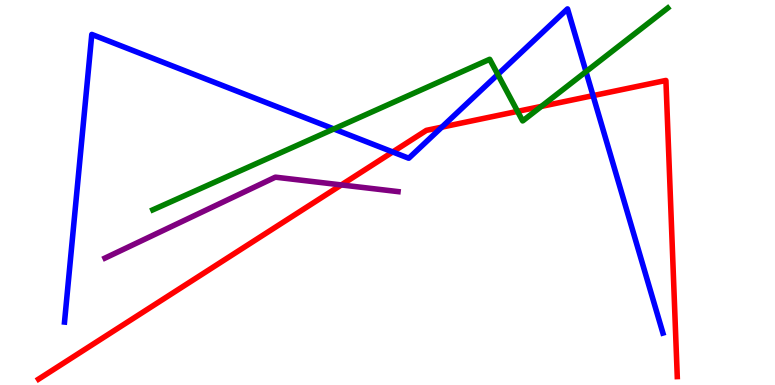[{'lines': ['blue', 'red'], 'intersections': [{'x': 5.07, 'y': 6.05}, {'x': 5.7, 'y': 6.7}, {'x': 7.65, 'y': 7.52}]}, {'lines': ['green', 'red'], 'intersections': [{'x': 6.68, 'y': 7.11}, {'x': 6.98, 'y': 7.24}]}, {'lines': ['purple', 'red'], 'intersections': [{'x': 4.4, 'y': 5.2}]}, {'lines': ['blue', 'green'], 'intersections': [{'x': 4.31, 'y': 6.65}, {'x': 6.42, 'y': 8.07}, {'x': 7.56, 'y': 8.14}]}, {'lines': ['blue', 'purple'], 'intersections': []}, {'lines': ['green', 'purple'], 'intersections': []}]